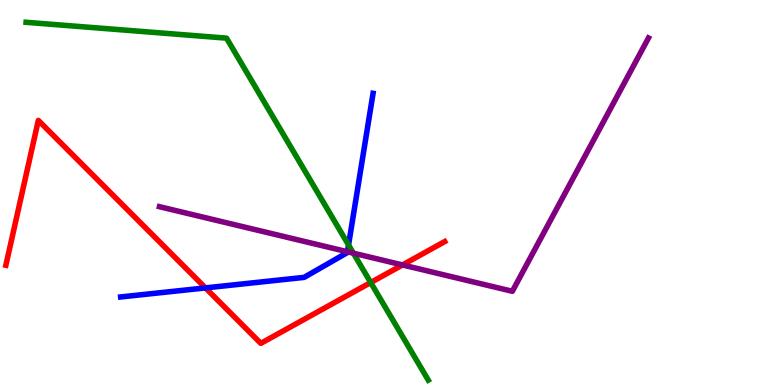[{'lines': ['blue', 'red'], 'intersections': [{'x': 2.65, 'y': 2.52}]}, {'lines': ['green', 'red'], 'intersections': [{'x': 4.78, 'y': 2.66}]}, {'lines': ['purple', 'red'], 'intersections': [{'x': 5.19, 'y': 3.12}]}, {'lines': ['blue', 'green'], 'intersections': [{'x': 4.5, 'y': 3.64}]}, {'lines': ['blue', 'purple'], 'intersections': [{'x': 4.48, 'y': 3.46}]}, {'lines': ['green', 'purple'], 'intersections': [{'x': 4.56, 'y': 3.42}]}]